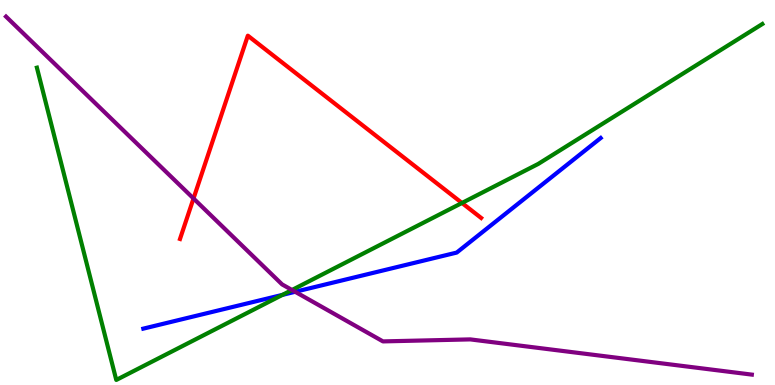[{'lines': ['blue', 'red'], 'intersections': []}, {'lines': ['green', 'red'], 'intersections': [{'x': 5.96, 'y': 4.73}]}, {'lines': ['purple', 'red'], 'intersections': [{'x': 2.5, 'y': 4.84}]}, {'lines': ['blue', 'green'], 'intersections': [{'x': 3.64, 'y': 2.34}]}, {'lines': ['blue', 'purple'], 'intersections': [{'x': 3.81, 'y': 2.42}]}, {'lines': ['green', 'purple'], 'intersections': [{'x': 3.77, 'y': 2.47}]}]